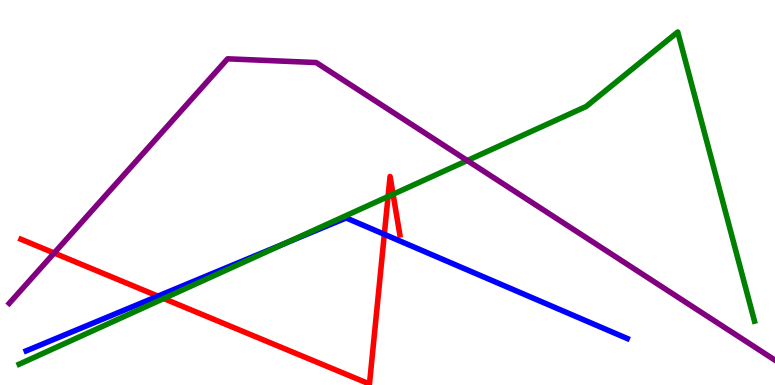[{'lines': ['blue', 'red'], 'intersections': [{'x': 2.04, 'y': 2.31}, {'x': 4.96, 'y': 3.91}]}, {'lines': ['green', 'red'], 'intersections': [{'x': 2.11, 'y': 2.25}, {'x': 5.01, 'y': 4.9}, {'x': 5.07, 'y': 4.95}]}, {'lines': ['purple', 'red'], 'intersections': [{'x': 0.699, 'y': 3.43}]}, {'lines': ['blue', 'green'], 'intersections': [{'x': 3.69, 'y': 3.69}]}, {'lines': ['blue', 'purple'], 'intersections': []}, {'lines': ['green', 'purple'], 'intersections': [{'x': 6.03, 'y': 5.83}]}]